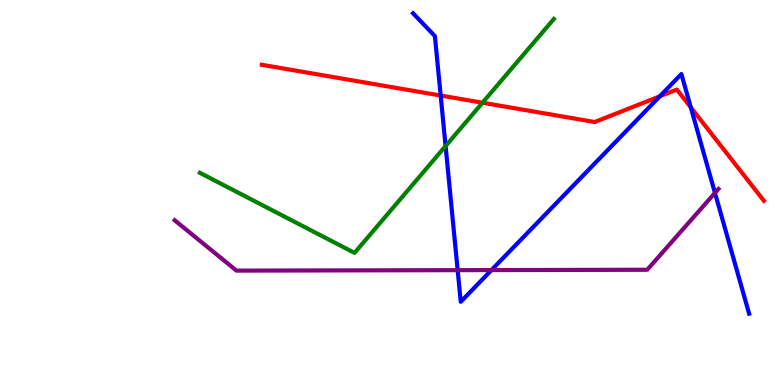[{'lines': ['blue', 'red'], 'intersections': [{'x': 5.69, 'y': 7.52}, {'x': 8.51, 'y': 7.5}, {'x': 8.91, 'y': 7.21}]}, {'lines': ['green', 'red'], 'intersections': [{'x': 6.23, 'y': 7.33}]}, {'lines': ['purple', 'red'], 'intersections': []}, {'lines': ['blue', 'green'], 'intersections': [{'x': 5.75, 'y': 6.21}]}, {'lines': ['blue', 'purple'], 'intersections': [{'x': 5.91, 'y': 2.98}, {'x': 6.34, 'y': 2.98}, {'x': 9.23, 'y': 4.99}]}, {'lines': ['green', 'purple'], 'intersections': []}]